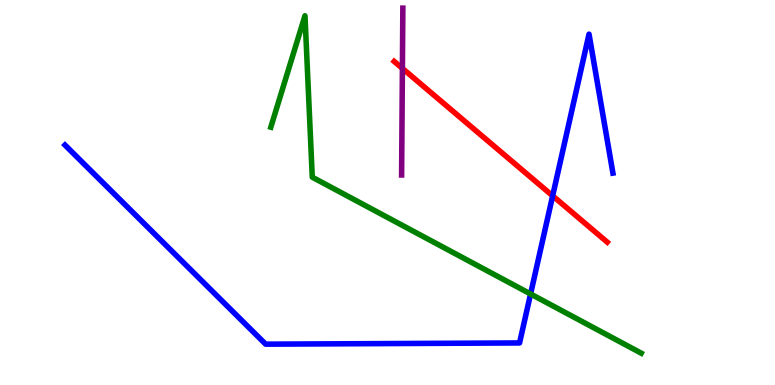[{'lines': ['blue', 'red'], 'intersections': [{'x': 7.13, 'y': 4.91}]}, {'lines': ['green', 'red'], 'intersections': []}, {'lines': ['purple', 'red'], 'intersections': [{'x': 5.19, 'y': 8.22}]}, {'lines': ['blue', 'green'], 'intersections': [{'x': 6.85, 'y': 2.36}]}, {'lines': ['blue', 'purple'], 'intersections': []}, {'lines': ['green', 'purple'], 'intersections': []}]